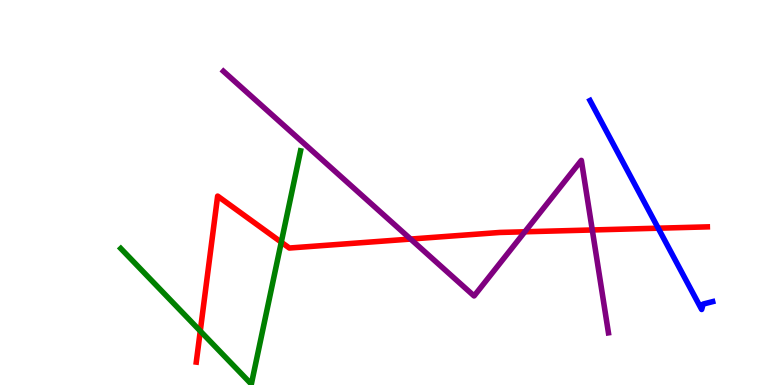[{'lines': ['blue', 'red'], 'intersections': [{'x': 8.49, 'y': 4.07}]}, {'lines': ['green', 'red'], 'intersections': [{'x': 2.58, 'y': 1.4}, {'x': 3.63, 'y': 3.71}]}, {'lines': ['purple', 'red'], 'intersections': [{'x': 5.3, 'y': 3.79}, {'x': 6.77, 'y': 3.98}, {'x': 7.64, 'y': 4.03}]}, {'lines': ['blue', 'green'], 'intersections': []}, {'lines': ['blue', 'purple'], 'intersections': []}, {'lines': ['green', 'purple'], 'intersections': []}]